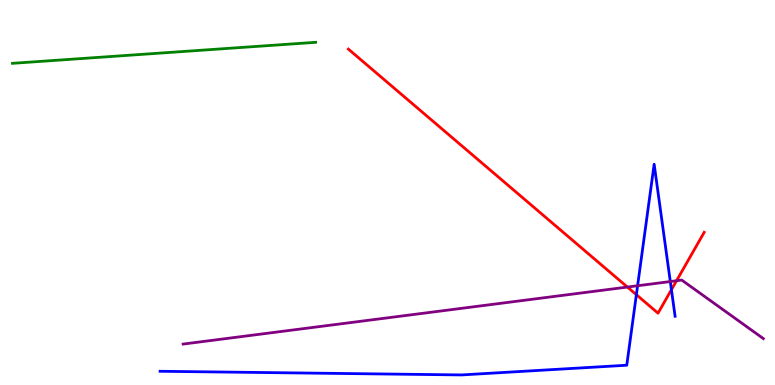[{'lines': ['blue', 'red'], 'intersections': [{'x': 8.21, 'y': 2.35}, {'x': 8.66, 'y': 2.48}]}, {'lines': ['green', 'red'], 'intersections': []}, {'lines': ['purple', 'red'], 'intersections': [{'x': 8.1, 'y': 2.54}, {'x': 8.73, 'y': 2.71}]}, {'lines': ['blue', 'green'], 'intersections': []}, {'lines': ['blue', 'purple'], 'intersections': [{'x': 8.23, 'y': 2.58}, {'x': 8.65, 'y': 2.69}]}, {'lines': ['green', 'purple'], 'intersections': []}]